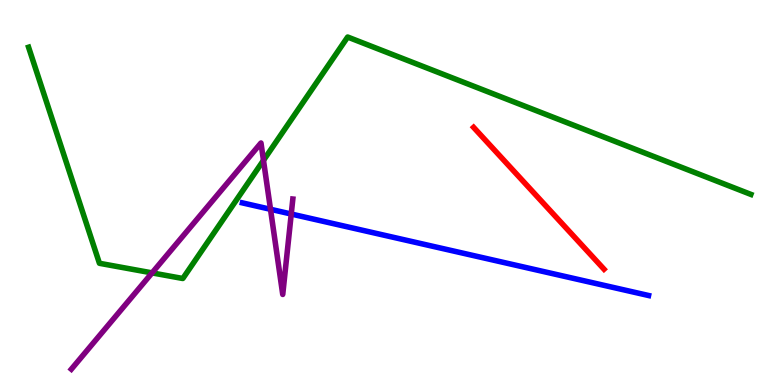[{'lines': ['blue', 'red'], 'intersections': []}, {'lines': ['green', 'red'], 'intersections': []}, {'lines': ['purple', 'red'], 'intersections': []}, {'lines': ['blue', 'green'], 'intersections': []}, {'lines': ['blue', 'purple'], 'intersections': [{'x': 3.49, 'y': 4.56}, {'x': 3.76, 'y': 4.44}]}, {'lines': ['green', 'purple'], 'intersections': [{'x': 1.96, 'y': 2.91}, {'x': 3.4, 'y': 5.84}]}]